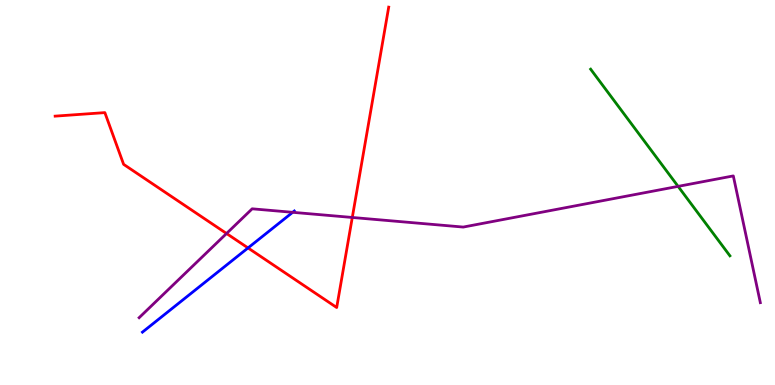[{'lines': ['blue', 'red'], 'intersections': [{'x': 3.2, 'y': 3.56}]}, {'lines': ['green', 'red'], 'intersections': []}, {'lines': ['purple', 'red'], 'intersections': [{'x': 2.92, 'y': 3.93}, {'x': 4.55, 'y': 4.35}]}, {'lines': ['blue', 'green'], 'intersections': []}, {'lines': ['blue', 'purple'], 'intersections': [{'x': 3.78, 'y': 4.49}]}, {'lines': ['green', 'purple'], 'intersections': [{'x': 8.75, 'y': 5.16}]}]